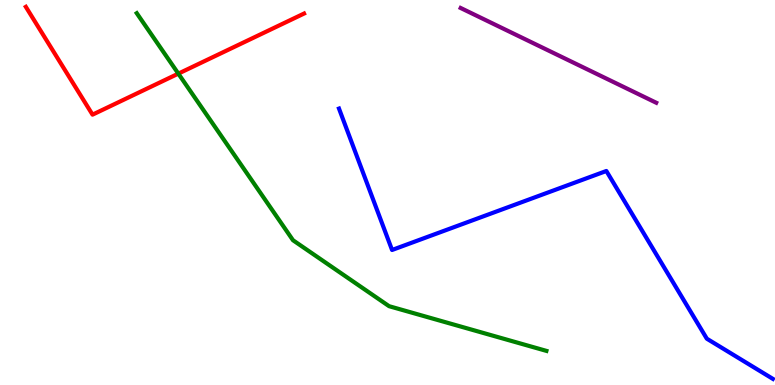[{'lines': ['blue', 'red'], 'intersections': []}, {'lines': ['green', 'red'], 'intersections': [{'x': 2.3, 'y': 8.09}]}, {'lines': ['purple', 'red'], 'intersections': []}, {'lines': ['blue', 'green'], 'intersections': []}, {'lines': ['blue', 'purple'], 'intersections': []}, {'lines': ['green', 'purple'], 'intersections': []}]